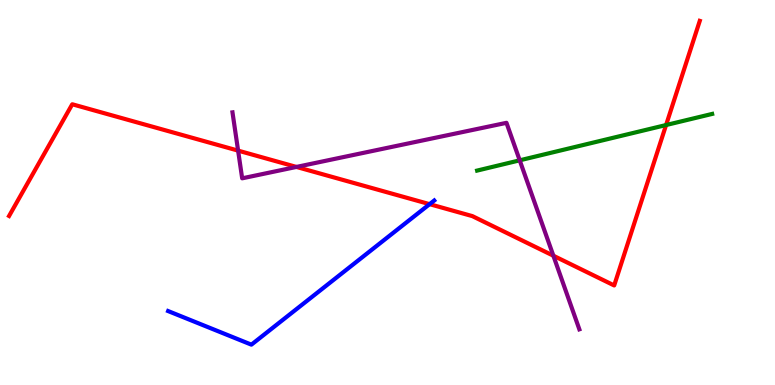[{'lines': ['blue', 'red'], 'intersections': [{'x': 5.54, 'y': 4.7}]}, {'lines': ['green', 'red'], 'intersections': [{'x': 8.59, 'y': 6.75}]}, {'lines': ['purple', 'red'], 'intersections': [{'x': 3.07, 'y': 6.09}, {'x': 3.82, 'y': 5.66}, {'x': 7.14, 'y': 3.36}]}, {'lines': ['blue', 'green'], 'intersections': []}, {'lines': ['blue', 'purple'], 'intersections': []}, {'lines': ['green', 'purple'], 'intersections': [{'x': 6.71, 'y': 5.84}]}]